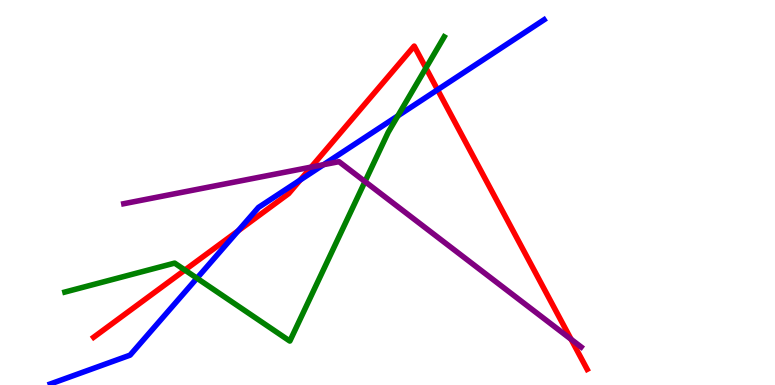[{'lines': ['blue', 'red'], 'intersections': [{'x': 3.07, 'y': 4.01}, {'x': 3.87, 'y': 5.32}, {'x': 5.65, 'y': 7.67}]}, {'lines': ['green', 'red'], 'intersections': [{'x': 2.39, 'y': 2.99}, {'x': 5.5, 'y': 8.23}]}, {'lines': ['purple', 'red'], 'intersections': [{'x': 4.02, 'y': 5.66}, {'x': 7.37, 'y': 1.19}]}, {'lines': ['blue', 'green'], 'intersections': [{'x': 2.54, 'y': 2.77}, {'x': 5.13, 'y': 6.99}]}, {'lines': ['blue', 'purple'], 'intersections': [{'x': 4.17, 'y': 5.72}]}, {'lines': ['green', 'purple'], 'intersections': [{'x': 4.71, 'y': 5.28}]}]